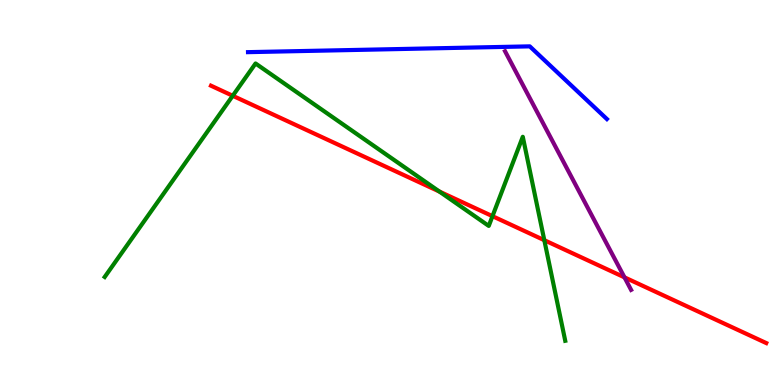[{'lines': ['blue', 'red'], 'intersections': []}, {'lines': ['green', 'red'], 'intersections': [{'x': 3.0, 'y': 7.51}, {'x': 5.67, 'y': 5.02}, {'x': 6.35, 'y': 4.39}, {'x': 7.02, 'y': 3.76}]}, {'lines': ['purple', 'red'], 'intersections': [{'x': 8.06, 'y': 2.8}]}, {'lines': ['blue', 'green'], 'intersections': []}, {'lines': ['blue', 'purple'], 'intersections': []}, {'lines': ['green', 'purple'], 'intersections': []}]